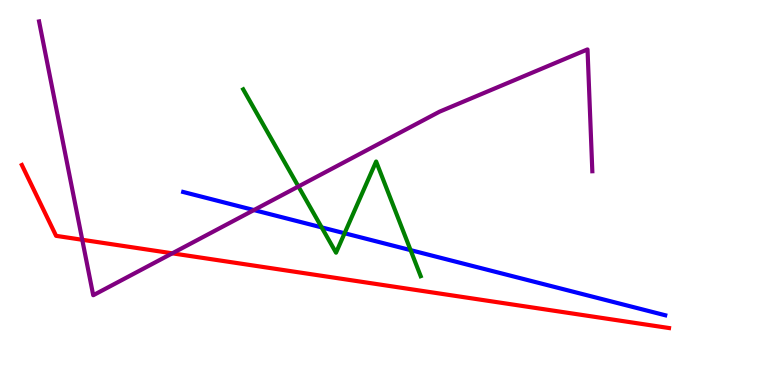[{'lines': ['blue', 'red'], 'intersections': []}, {'lines': ['green', 'red'], 'intersections': []}, {'lines': ['purple', 'red'], 'intersections': [{'x': 1.06, 'y': 3.77}, {'x': 2.22, 'y': 3.42}]}, {'lines': ['blue', 'green'], 'intersections': [{'x': 4.15, 'y': 4.09}, {'x': 4.45, 'y': 3.94}, {'x': 5.3, 'y': 3.5}]}, {'lines': ['blue', 'purple'], 'intersections': [{'x': 3.28, 'y': 4.54}]}, {'lines': ['green', 'purple'], 'intersections': [{'x': 3.85, 'y': 5.16}]}]